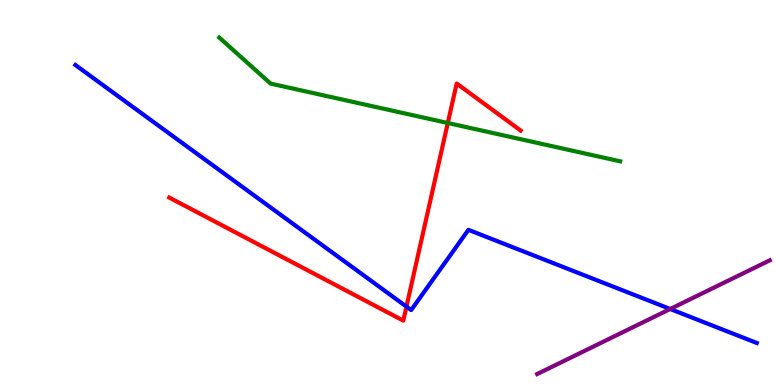[{'lines': ['blue', 'red'], 'intersections': [{'x': 5.24, 'y': 2.04}]}, {'lines': ['green', 'red'], 'intersections': [{'x': 5.78, 'y': 6.81}]}, {'lines': ['purple', 'red'], 'intersections': []}, {'lines': ['blue', 'green'], 'intersections': []}, {'lines': ['blue', 'purple'], 'intersections': [{'x': 8.65, 'y': 1.97}]}, {'lines': ['green', 'purple'], 'intersections': []}]